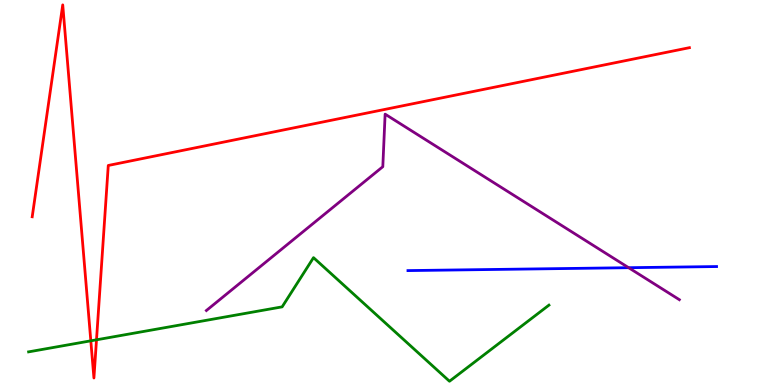[{'lines': ['blue', 'red'], 'intersections': []}, {'lines': ['green', 'red'], 'intersections': [{'x': 1.17, 'y': 1.15}, {'x': 1.25, 'y': 1.17}]}, {'lines': ['purple', 'red'], 'intersections': []}, {'lines': ['blue', 'green'], 'intersections': []}, {'lines': ['blue', 'purple'], 'intersections': [{'x': 8.11, 'y': 3.05}]}, {'lines': ['green', 'purple'], 'intersections': []}]